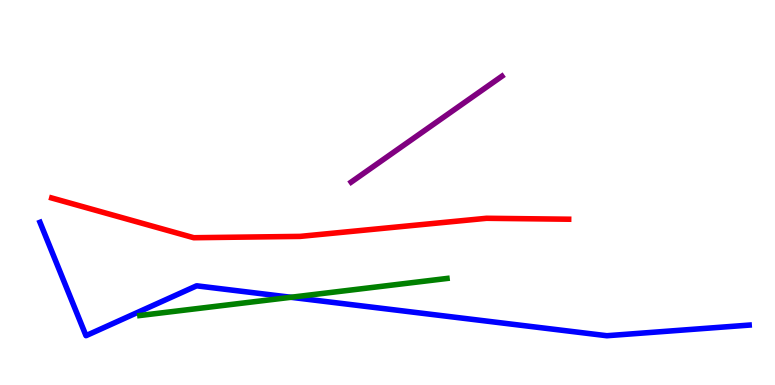[{'lines': ['blue', 'red'], 'intersections': []}, {'lines': ['green', 'red'], 'intersections': []}, {'lines': ['purple', 'red'], 'intersections': []}, {'lines': ['blue', 'green'], 'intersections': [{'x': 3.75, 'y': 2.28}]}, {'lines': ['blue', 'purple'], 'intersections': []}, {'lines': ['green', 'purple'], 'intersections': []}]